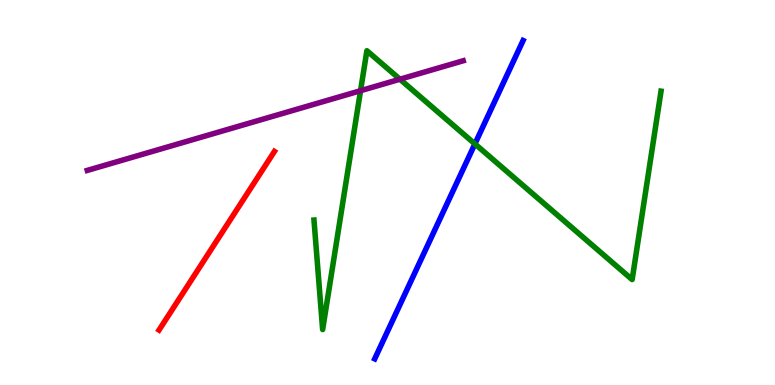[{'lines': ['blue', 'red'], 'intersections': []}, {'lines': ['green', 'red'], 'intersections': []}, {'lines': ['purple', 'red'], 'intersections': []}, {'lines': ['blue', 'green'], 'intersections': [{'x': 6.13, 'y': 6.26}]}, {'lines': ['blue', 'purple'], 'intersections': []}, {'lines': ['green', 'purple'], 'intersections': [{'x': 4.65, 'y': 7.64}, {'x': 5.16, 'y': 7.94}]}]